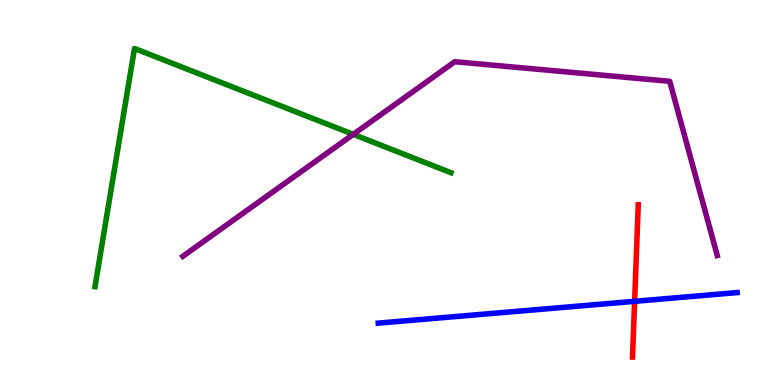[{'lines': ['blue', 'red'], 'intersections': [{'x': 8.19, 'y': 2.17}]}, {'lines': ['green', 'red'], 'intersections': []}, {'lines': ['purple', 'red'], 'intersections': []}, {'lines': ['blue', 'green'], 'intersections': []}, {'lines': ['blue', 'purple'], 'intersections': []}, {'lines': ['green', 'purple'], 'intersections': [{'x': 4.56, 'y': 6.51}]}]